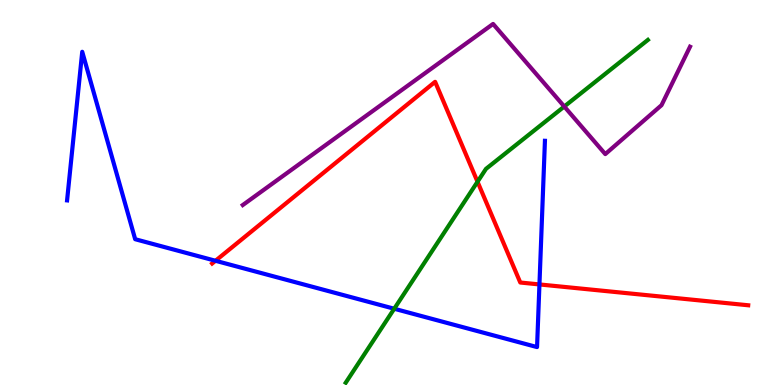[{'lines': ['blue', 'red'], 'intersections': [{'x': 2.78, 'y': 3.23}, {'x': 6.96, 'y': 2.61}]}, {'lines': ['green', 'red'], 'intersections': [{'x': 6.16, 'y': 5.28}]}, {'lines': ['purple', 'red'], 'intersections': []}, {'lines': ['blue', 'green'], 'intersections': [{'x': 5.09, 'y': 1.98}]}, {'lines': ['blue', 'purple'], 'intersections': []}, {'lines': ['green', 'purple'], 'intersections': [{'x': 7.28, 'y': 7.23}]}]